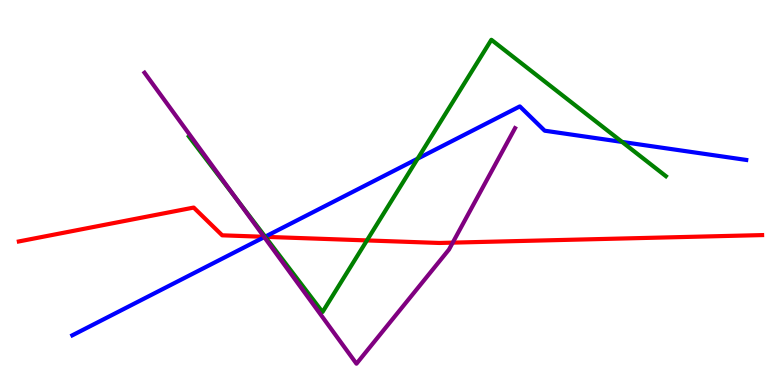[{'lines': ['blue', 'red'], 'intersections': [{'x': 3.42, 'y': 3.85}]}, {'lines': ['green', 'red'], 'intersections': [{'x': 3.42, 'y': 3.85}, {'x': 4.73, 'y': 3.76}]}, {'lines': ['purple', 'red'], 'intersections': [{'x': 3.41, 'y': 3.85}, {'x': 5.84, 'y': 3.7}]}, {'lines': ['blue', 'green'], 'intersections': [{'x': 3.42, 'y': 3.85}, {'x': 5.39, 'y': 5.88}, {'x': 8.03, 'y': 6.31}]}, {'lines': ['blue', 'purple'], 'intersections': [{'x': 3.41, 'y': 3.84}]}, {'lines': ['green', 'purple'], 'intersections': [{'x': 3.05, 'y': 4.84}]}]